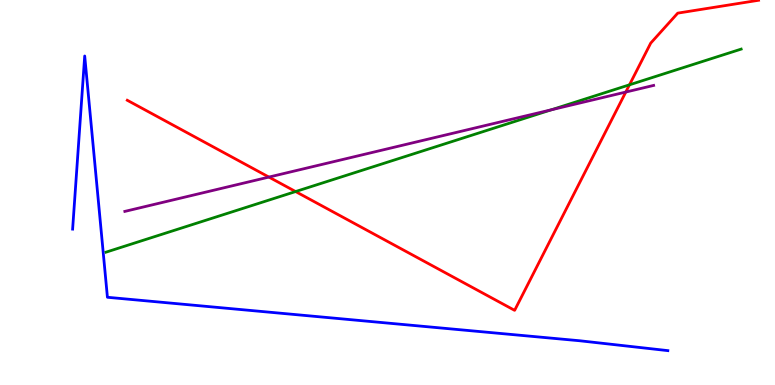[{'lines': ['blue', 'red'], 'intersections': []}, {'lines': ['green', 'red'], 'intersections': [{'x': 3.81, 'y': 5.02}, {'x': 8.12, 'y': 7.8}]}, {'lines': ['purple', 'red'], 'intersections': [{'x': 3.47, 'y': 5.4}, {'x': 8.07, 'y': 7.61}]}, {'lines': ['blue', 'green'], 'intersections': []}, {'lines': ['blue', 'purple'], 'intersections': []}, {'lines': ['green', 'purple'], 'intersections': [{'x': 7.12, 'y': 7.15}]}]